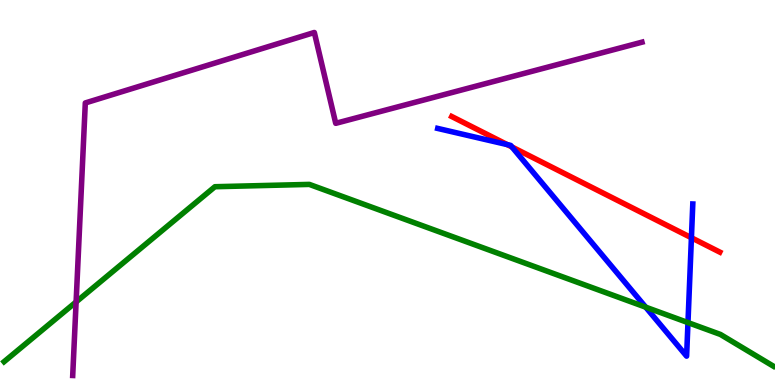[{'lines': ['blue', 'red'], 'intersections': [{'x': 6.55, 'y': 6.24}, {'x': 6.61, 'y': 6.18}, {'x': 8.92, 'y': 3.82}]}, {'lines': ['green', 'red'], 'intersections': []}, {'lines': ['purple', 'red'], 'intersections': []}, {'lines': ['blue', 'green'], 'intersections': [{'x': 8.33, 'y': 2.02}, {'x': 8.88, 'y': 1.62}]}, {'lines': ['blue', 'purple'], 'intersections': []}, {'lines': ['green', 'purple'], 'intersections': [{'x': 0.982, 'y': 2.16}]}]